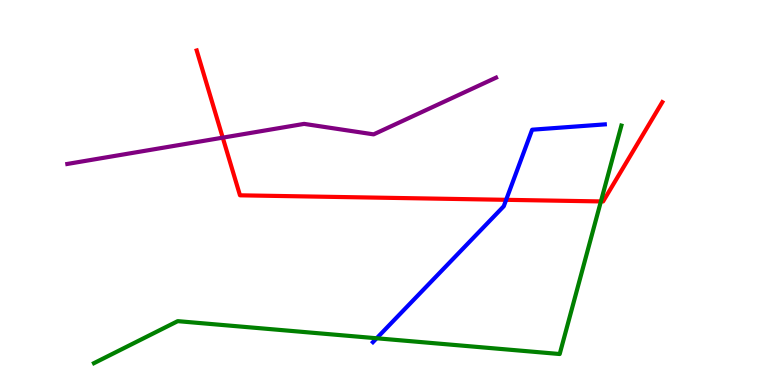[{'lines': ['blue', 'red'], 'intersections': [{'x': 6.53, 'y': 4.81}]}, {'lines': ['green', 'red'], 'intersections': [{'x': 7.75, 'y': 4.77}]}, {'lines': ['purple', 'red'], 'intersections': [{'x': 2.87, 'y': 6.42}]}, {'lines': ['blue', 'green'], 'intersections': [{'x': 4.86, 'y': 1.21}]}, {'lines': ['blue', 'purple'], 'intersections': []}, {'lines': ['green', 'purple'], 'intersections': []}]